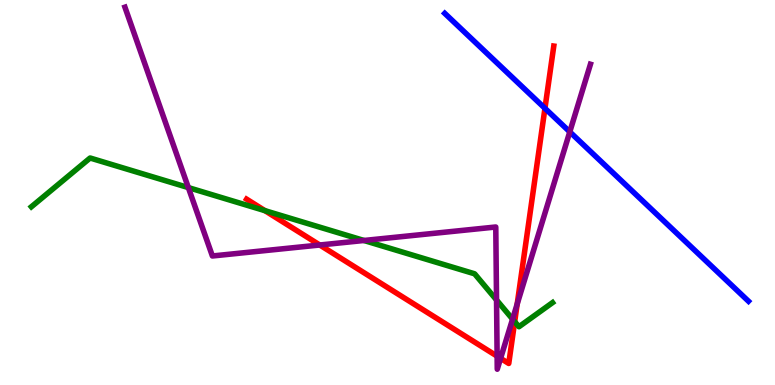[{'lines': ['blue', 'red'], 'intersections': [{'x': 7.03, 'y': 7.19}]}, {'lines': ['green', 'red'], 'intersections': [{'x': 3.42, 'y': 4.53}, {'x': 6.64, 'y': 1.64}]}, {'lines': ['purple', 'red'], 'intersections': [{'x': 4.13, 'y': 3.64}, {'x': 6.41, 'y': 0.749}, {'x': 6.46, 'y': 0.692}, {'x': 6.67, 'y': 2.1}]}, {'lines': ['blue', 'green'], 'intersections': []}, {'lines': ['blue', 'purple'], 'intersections': [{'x': 7.35, 'y': 6.58}]}, {'lines': ['green', 'purple'], 'intersections': [{'x': 2.43, 'y': 5.13}, {'x': 4.7, 'y': 3.75}, {'x': 6.41, 'y': 2.21}, {'x': 6.61, 'y': 1.71}]}]